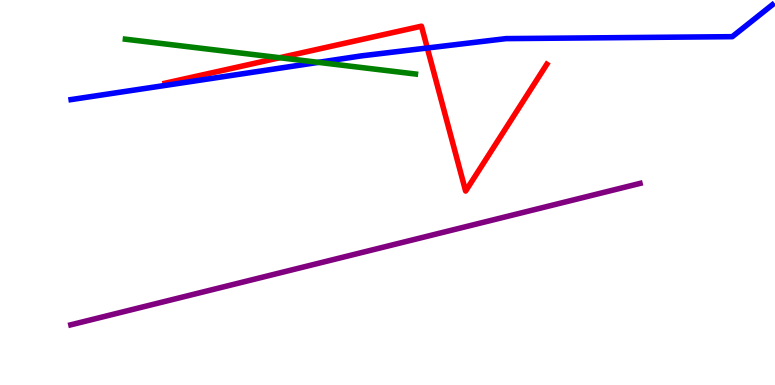[{'lines': ['blue', 'red'], 'intersections': [{'x': 5.51, 'y': 8.75}]}, {'lines': ['green', 'red'], 'intersections': [{'x': 3.61, 'y': 8.5}]}, {'lines': ['purple', 'red'], 'intersections': []}, {'lines': ['blue', 'green'], 'intersections': [{'x': 4.11, 'y': 8.38}]}, {'lines': ['blue', 'purple'], 'intersections': []}, {'lines': ['green', 'purple'], 'intersections': []}]